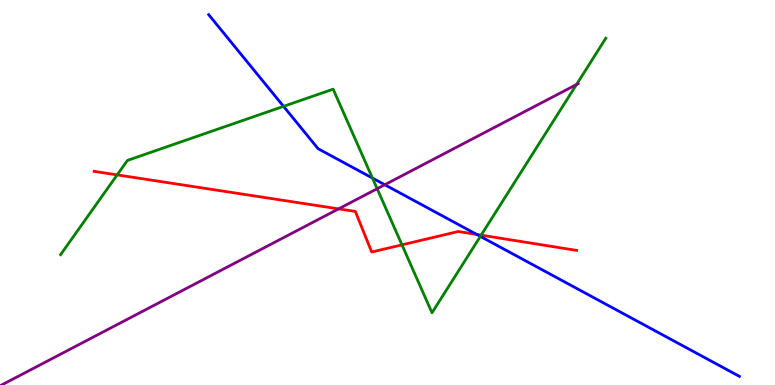[{'lines': ['blue', 'red'], 'intersections': [{'x': 6.15, 'y': 3.91}]}, {'lines': ['green', 'red'], 'intersections': [{'x': 1.51, 'y': 5.46}, {'x': 5.19, 'y': 3.64}, {'x': 6.21, 'y': 3.89}]}, {'lines': ['purple', 'red'], 'intersections': [{'x': 4.37, 'y': 4.58}]}, {'lines': ['blue', 'green'], 'intersections': [{'x': 3.66, 'y': 7.24}, {'x': 4.81, 'y': 5.37}, {'x': 6.2, 'y': 3.86}]}, {'lines': ['blue', 'purple'], 'intersections': [{'x': 4.96, 'y': 5.2}]}, {'lines': ['green', 'purple'], 'intersections': [{'x': 4.87, 'y': 5.1}, {'x': 7.44, 'y': 7.8}]}]